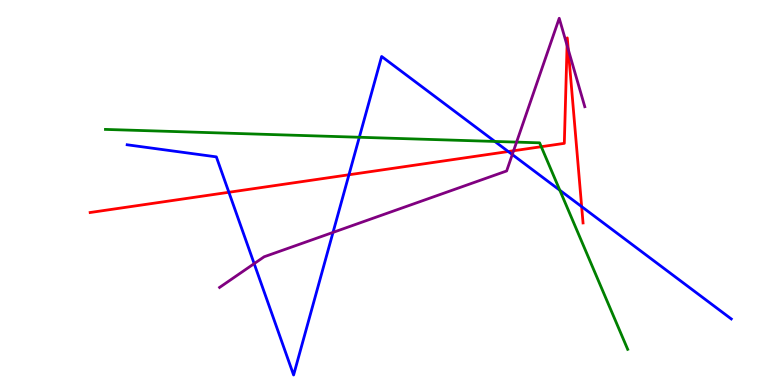[{'lines': ['blue', 'red'], 'intersections': [{'x': 2.95, 'y': 5.01}, {'x': 4.5, 'y': 5.46}, {'x': 6.56, 'y': 6.06}, {'x': 7.51, 'y': 4.63}]}, {'lines': ['green', 'red'], 'intersections': [{'x': 6.98, 'y': 6.19}]}, {'lines': ['purple', 'red'], 'intersections': [{'x': 6.63, 'y': 6.08}, {'x': 7.32, 'y': 8.82}, {'x': 7.33, 'y': 8.71}]}, {'lines': ['blue', 'green'], 'intersections': [{'x': 4.64, 'y': 6.43}, {'x': 6.38, 'y': 6.33}, {'x': 7.22, 'y': 5.06}]}, {'lines': ['blue', 'purple'], 'intersections': [{'x': 3.28, 'y': 3.15}, {'x': 4.3, 'y': 3.96}, {'x': 6.61, 'y': 5.99}]}, {'lines': ['green', 'purple'], 'intersections': [{'x': 6.67, 'y': 6.31}]}]